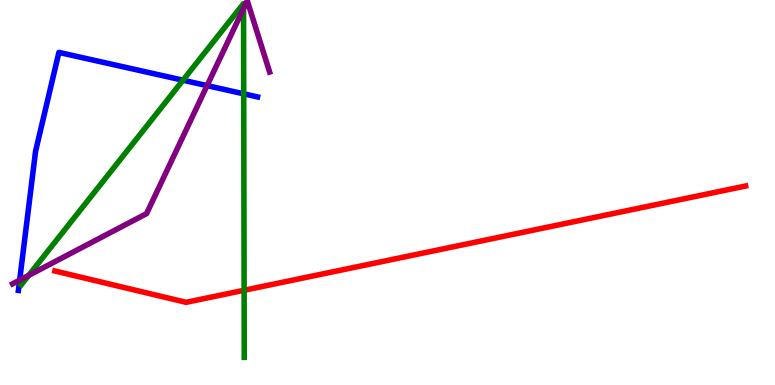[{'lines': ['blue', 'red'], 'intersections': []}, {'lines': ['green', 'red'], 'intersections': [{'x': 3.15, 'y': 2.46}]}, {'lines': ['purple', 'red'], 'intersections': []}, {'lines': ['blue', 'green'], 'intersections': [{'x': 2.36, 'y': 7.92}, {'x': 3.14, 'y': 7.56}]}, {'lines': ['blue', 'purple'], 'intersections': [{'x': 0.254, 'y': 2.72}, {'x': 2.67, 'y': 7.78}]}, {'lines': ['green', 'purple'], 'intersections': [{'x': 0.37, 'y': 2.85}, {'x': 3.14, 'y': 9.78}]}]